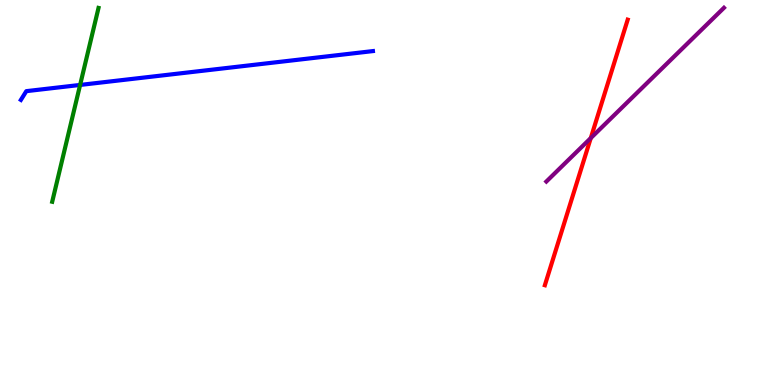[{'lines': ['blue', 'red'], 'intersections': []}, {'lines': ['green', 'red'], 'intersections': []}, {'lines': ['purple', 'red'], 'intersections': [{'x': 7.62, 'y': 6.41}]}, {'lines': ['blue', 'green'], 'intersections': [{'x': 1.03, 'y': 7.79}]}, {'lines': ['blue', 'purple'], 'intersections': []}, {'lines': ['green', 'purple'], 'intersections': []}]